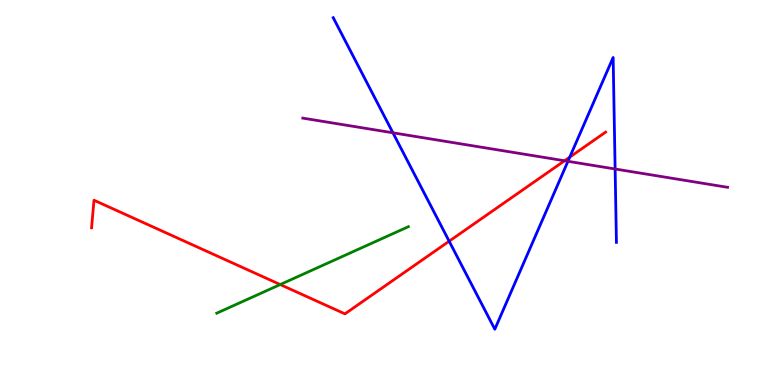[{'lines': ['blue', 'red'], 'intersections': [{'x': 5.8, 'y': 3.73}, {'x': 7.35, 'y': 5.92}]}, {'lines': ['green', 'red'], 'intersections': [{'x': 3.62, 'y': 2.61}]}, {'lines': ['purple', 'red'], 'intersections': [{'x': 7.28, 'y': 5.82}]}, {'lines': ['blue', 'green'], 'intersections': []}, {'lines': ['blue', 'purple'], 'intersections': [{'x': 5.07, 'y': 6.55}, {'x': 7.33, 'y': 5.81}, {'x': 7.94, 'y': 5.61}]}, {'lines': ['green', 'purple'], 'intersections': []}]